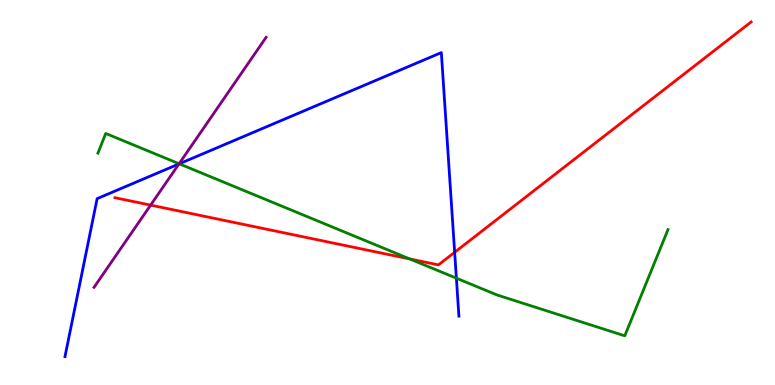[{'lines': ['blue', 'red'], 'intersections': [{'x': 5.87, 'y': 3.45}]}, {'lines': ['green', 'red'], 'intersections': [{'x': 5.29, 'y': 3.27}]}, {'lines': ['purple', 'red'], 'intersections': [{'x': 1.94, 'y': 4.67}]}, {'lines': ['blue', 'green'], 'intersections': [{'x': 2.31, 'y': 5.75}, {'x': 5.89, 'y': 2.77}]}, {'lines': ['blue', 'purple'], 'intersections': [{'x': 2.31, 'y': 5.74}]}, {'lines': ['green', 'purple'], 'intersections': [{'x': 2.31, 'y': 5.75}]}]